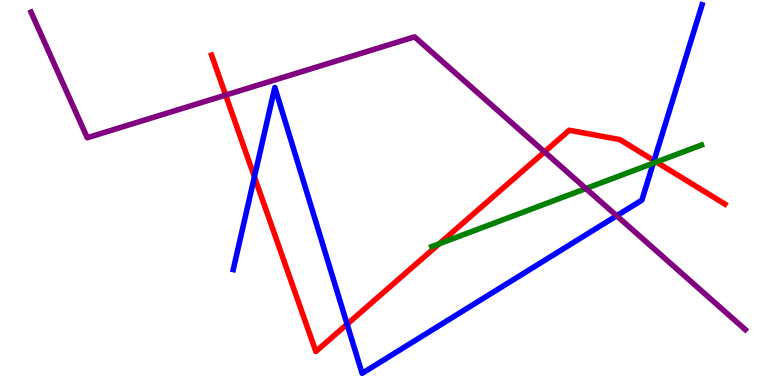[{'lines': ['blue', 'red'], 'intersections': [{'x': 3.28, 'y': 5.41}, {'x': 4.48, 'y': 1.58}, {'x': 8.44, 'y': 5.83}]}, {'lines': ['green', 'red'], 'intersections': [{'x': 5.67, 'y': 3.67}, {'x': 8.47, 'y': 5.79}]}, {'lines': ['purple', 'red'], 'intersections': [{'x': 2.91, 'y': 7.53}, {'x': 7.03, 'y': 6.06}]}, {'lines': ['blue', 'green'], 'intersections': [{'x': 8.43, 'y': 5.76}]}, {'lines': ['blue', 'purple'], 'intersections': [{'x': 7.96, 'y': 4.4}]}, {'lines': ['green', 'purple'], 'intersections': [{'x': 7.56, 'y': 5.1}]}]